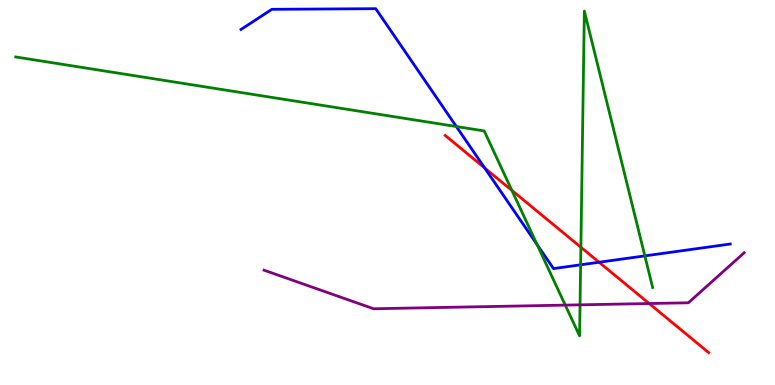[{'lines': ['blue', 'red'], 'intersections': [{'x': 6.25, 'y': 5.64}, {'x': 7.73, 'y': 3.19}]}, {'lines': ['green', 'red'], 'intersections': [{'x': 6.6, 'y': 5.06}, {'x': 7.5, 'y': 3.58}]}, {'lines': ['purple', 'red'], 'intersections': [{'x': 8.38, 'y': 2.12}]}, {'lines': ['blue', 'green'], 'intersections': [{'x': 5.89, 'y': 6.71}, {'x': 6.93, 'y': 3.65}, {'x': 7.49, 'y': 3.12}, {'x': 8.32, 'y': 3.35}]}, {'lines': ['blue', 'purple'], 'intersections': []}, {'lines': ['green', 'purple'], 'intersections': [{'x': 7.29, 'y': 2.07}, {'x': 7.48, 'y': 2.08}]}]